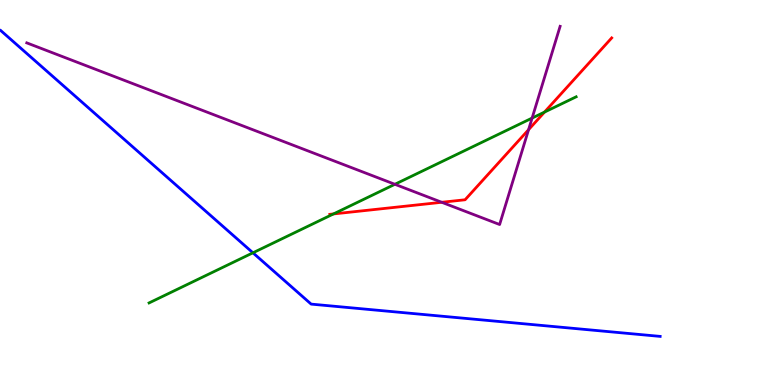[{'lines': ['blue', 'red'], 'intersections': []}, {'lines': ['green', 'red'], 'intersections': [{'x': 4.3, 'y': 4.44}, {'x': 7.03, 'y': 7.09}]}, {'lines': ['purple', 'red'], 'intersections': [{'x': 5.7, 'y': 4.75}, {'x': 6.82, 'y': 6.63}]}, {'lines': ['blue', 'green'], 'intersections': [{'x': 3.26, 'y': 3.43}]}, {'lines': ['blue', 'purple'], 'intersections': []}, {'lines': ['green', 'purple'], 'intersections': [{'x': 5.1, 'y': 5.21}, {'x': 6.87, 'y': 6.93}]}]